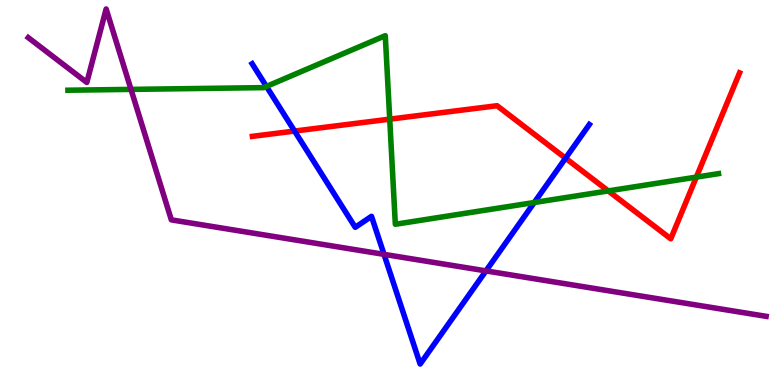[{'lines': ['blue', 'red'], 'intersections': [{'x': 3.8, 'y': 6.6}, {'x': 7.3, 'y': 5.89}]}, {'lines': ['green', 'red'], 'intersections': [{'x': 5.03, 'y': 6.91}, {'x': 7.85, 'y': 5.04}, {'x': 8.98, 'y': 5.4}]}, {'lines': ['purple', 'red'], 'intersections': []}, {'lines': ['blue', 'green'], 'intersections': [{'x': 3.44, 'y': 7.76}, {'x': 6.89, 'y': 4.74}]}, {'lines': ['blue', 'purple'], 'intersections': [{'x': 4.96, 'y': 3.39}, {'x': 6.27, 'y': 2.96}]}, {'lines': ['green', 'purple'], 'intersections': [{'x': 1.69, 'y': 7.68}]}]